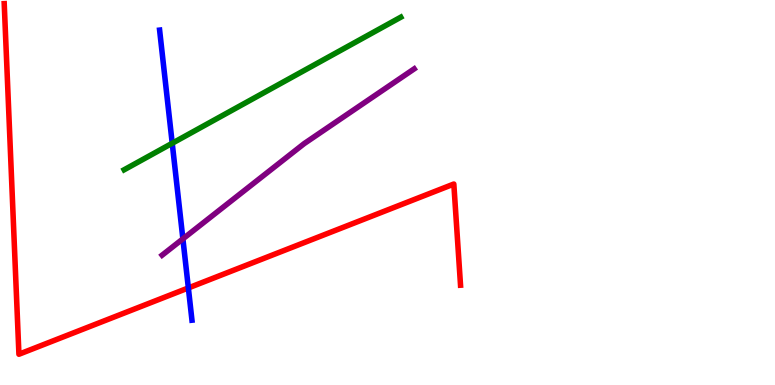[{'lines': ['blue', 'red'], 'intersections': [{'x': 2.43, 'y': 2.52}]}, {'lines': ['green', 'red'], 'intersections': []}, {'lines': ['purple', 'red'], 'intersections': []}, {'lines': ['blue', 'green'], 'intersections': [{'x': 2.22, 'y': 6.28}]}, {'lines': ['blue', 'purple'], 'intersections': [{'x': 2.36, 'y': 3.8}]}, {'lines': ['green', 'purple'], 'intersections': []}]